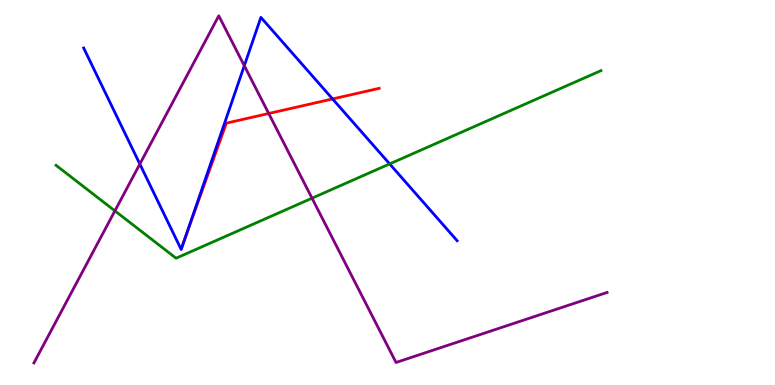[{'lines': ['blue', 'red'], 'intersections': [{'x': 2.4, 'y': 3.87}, {'x': 4.29, 'y': 7.43}]}, {'lines': ['green', 'red'], 'intersections': []}, {'lines': ['purple', 'red'], 'intersections': [{'x': 3.47, 'y': 7.05}]}, {'lines': ['blue', 'green'], 'intersections': [{'x': 5.03, 'y': 5.74}]}, {'lines': ['blue', 'purple'], 'intersections': [{'x': 1.8, 'y': 5.74}, {'x': 3.15, 'y': 8.29}]}, {'lines': ['green', 'purple'], 'intersections': [{'x': 1.48, 'y': 4.52}, {'x': 4.03, 'y': 4.85}]}]